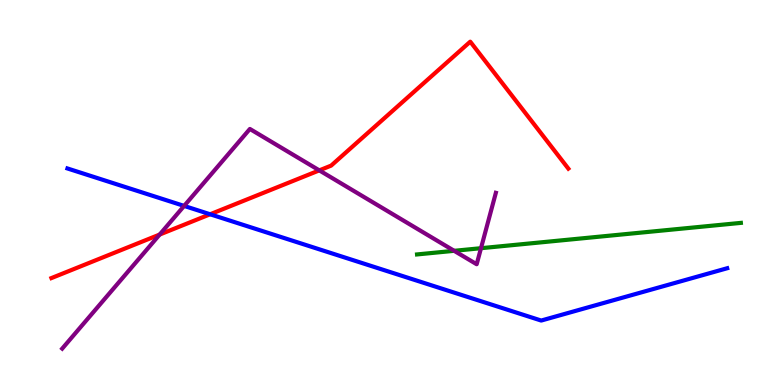[{'lines': ['blue', 'red'], 'intersections': [{'x': 2.71, 'y': 4.43}]}, {'lines': ['green', 'red'], 'intersections': []}, {'lines': ['purple', 'red'], 'intersections': [{'x': 2.06, 'y': 3.91}, {'x': 4.12, 'y': 5.57}]}, {'lines': ['blue', 'green'], 'intersections': []}, {'lines': ['blue', 'purple'], 'intersections': [{'x': 2.38, 'y': 4.65}]}, {'lines': ['green', 'purple'], 'intersections': [{'x': 5.86, 'y': 3.49}, {'x': 6.21, 'y': 3.55}]}]